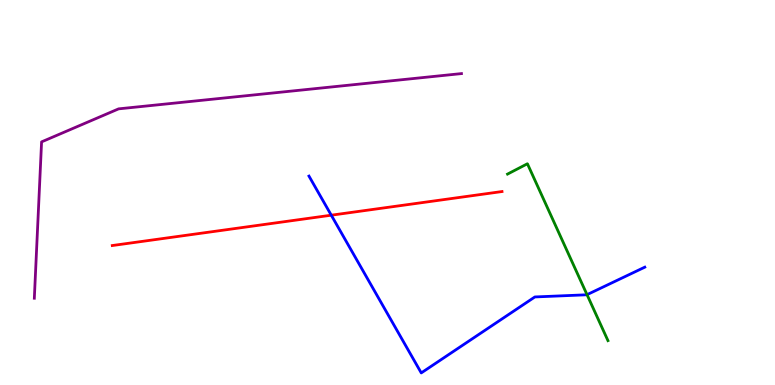[{'lines': ['blue', 'red'], 'intersections': [{'x': 4.27, 'y': 4.41}]}, {'lines': ['green', 'red'], 'intersections': []}, {'lines': ['purple', 'red'], 'intersections': []}, {'lines': ['blue', 'green'], 'intersections': [{'x': 7.57, 'y': 2.35}]}, {'lines': ['blue', 'purple'], 'intersections': []}, {'lines': ['green', 'purple'], 'intersections': []}]